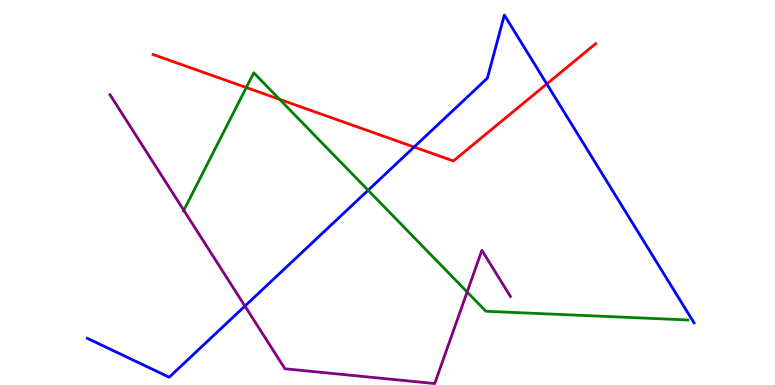[{'lines': ['blue', 'red'], 'intersections': [{'x': 5.34, 'y': 6.18}, {'x': 7.06, 'y': 7.82}]}, {'lines': ['green', 'red'], 'intersections': [{'x': 3.18, 'y': 7.73}, {'x': 3.61, 'y': 7.42}]}, {'lines': ['purple', 'red'], 'intersections': []}, {'lines': ['blue', 'green'], 'intersections': [{'x': 4.75, 'y': 5.06}]}, {'lines': ['blue', 'purple'], 'intersections': [{'x': 3.16, 'y': 2.05}]}, {'lines': ['green', 'purple'], 'intersections': [{'x': 2.37, 'y': 4.54}, {'x': 6.03, 'y': 2.42}]}]